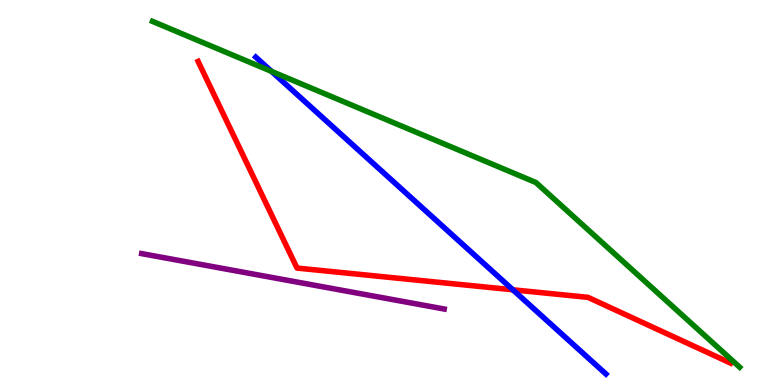[{'lines': ['blue', 'red'], 'intersections': [{'x': 6.62, 'y': 2.47}]}, {'lines': ['green', 'red'], 'intersections': []}, {'lines': ['purple', 'red'], 'intersections': []}, {'lines': ['blue', 'green'], 'intersections': [{'x': 3.5, 'y': 8.15}]}, {'lines': ['blue', 'purple'], 'intersections': []}, {'lines': ['green', 'purple'], 'intersections': []}]